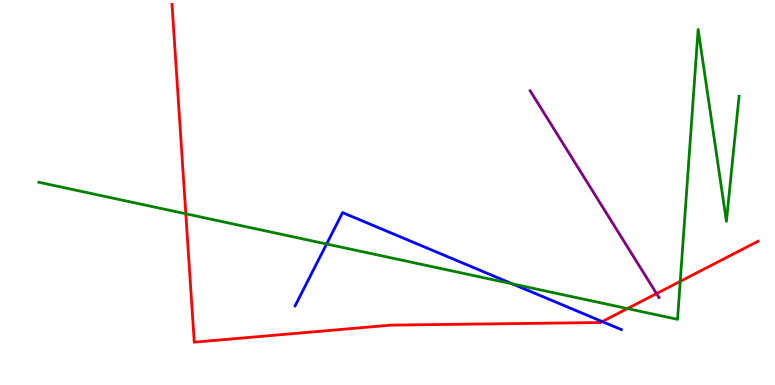[{'lines': ['blue', 'red'], 'intersections': [{'x': 7.77, 'y': 1.65}]}, {'lines': ['green', 'red'], 'intersections': [{'x': 2.4, 'y': 4.45}, {'x': 8.1, 'y': 1.99}, {'x': 8.78, 'y': 2.69}]}, {'lines': ['purple', 'red'], 'intersections': [{'x': 8.47, 'y': 2.37}]}, {'lines': ['blue', 'green'], 'intersections': [{'x': 4.21, 'y': 3.66}, {'x': 6.61, 'y': 2.63}]}, {'lines': ['blue', 'purple'], 'intersections': []}, {'lines': ['green', 'purple'], 'intersections': []}]